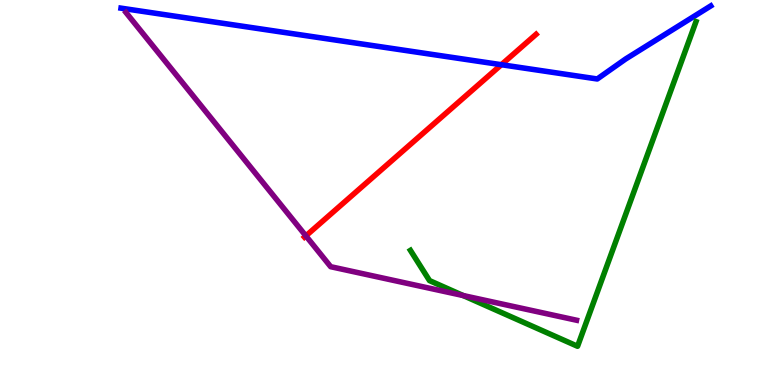[{'lines': ['blue', 'red'], 'intersections': [{'x': 6.47, 'y': 8.32}]}, {'lines': ['green', 'red'], 'intersections': []}, {'lines': ['purple', 'red'], 'intersections': [{'x': 3.95, 'y': 3.87}]}, {'lines': ['blue', 'green'], 'intersections': []}, {'lines': ['blue', 'purple'], 'intersections': []}, {'lines': ['green', 'purple'], 'intersections': [{'x': 5.98, 'y': 2.32}]}]